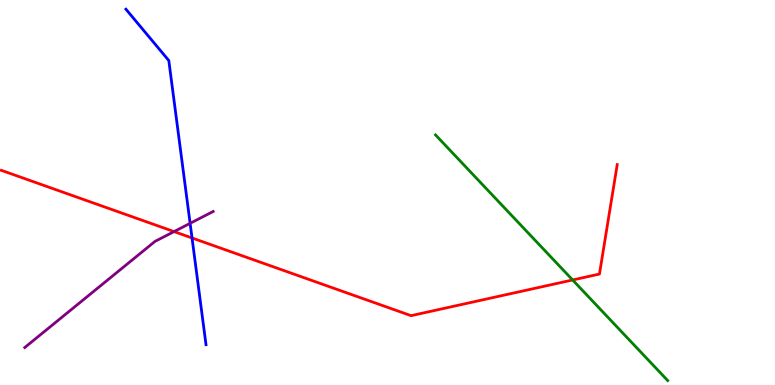[{'lines': ['blue', 'red'], 'intersections': [{'x': 2.48, 'y': 3.82}]}, {'lines': ['green', 'red'], 'intersections': [{'x': 7.39, 'y': 2.73}]}, {'lines': ['purple', 'red'], 'intersections': [{'x': 2.25, 'y': 3.98}]}, {'lines': ['blue', 'green'], 'intersections': []}, {'lines': ['blue', 'purple'], 'intersections': [{'x': 2.45, 'y': 4.2}]}, {'lines': ['green', 'purple'], 'intersections': []}]